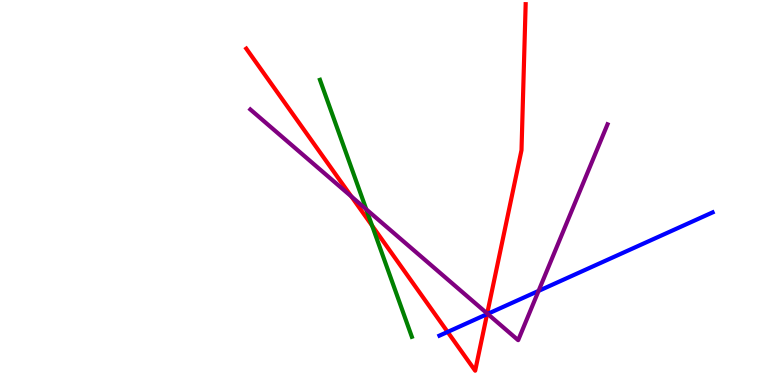[{'lines': ['blue', 'red'], 'intersections': [{'x': 5.78, 'y': 1.38}, {'x': 6.28, 'y': 1.84}]}, {'lines': ['green', 'red'], 'intersections': [{'x': 4.8, 'y': 4.14}]}, {'lines': ['purple', 'red'], 'intersections': [{'x': 4.53, 'y': 4.9}, {'x': 6.29, 'y': 1.86}]}, {'lines': ['blue', 'green'], 'intersections': []}, {'lines': ['blue', 'purple'], 'intersections': [{'x': 6.29, 'y': 1.85}, {'x': 6.95, 'y': 2.44}]}, {'lines': ['green', 'purple'], 'intersections': [{'x': 4.73, 'y': 4.56}]}]